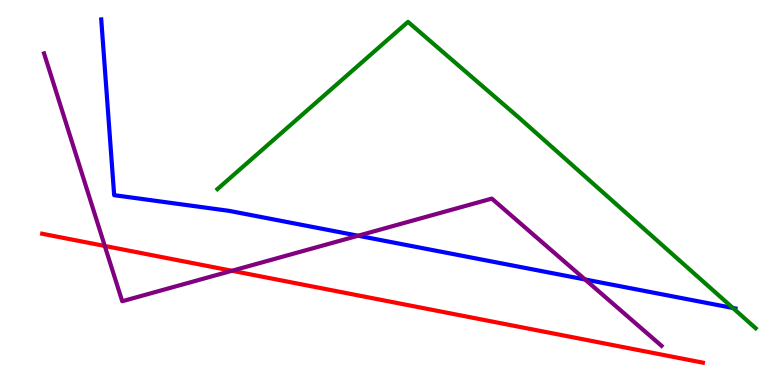[{'lines': ['blue', 'red'], 'intersections': []}, {'lines': ['green', 'red'], 'intersections': []}, {'lines': ['purple', 'red'], 'intersections': [{'x': 1.35, 'y': 3.61}, {'x': 2.99, 'y': 2.97}]}, {'lines': ['blue', 'green'], 'intersections': [{'x': 9.46, 'y': 2.0}]}, {'lines': ['blue', 'purple'], 'intersections': [{'x': 4.62, 'y': 3.88}, {'x': 7.55, 'y': 2.74}]}, {'lines': ['green', 'purple'], 'intersections': []}]